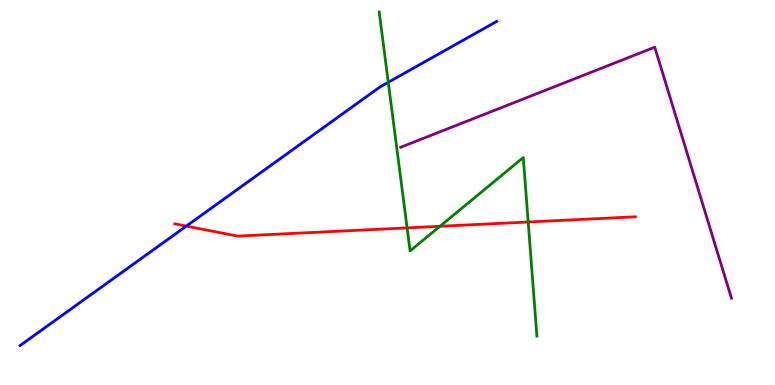[{'lines': ['blue', 'red'], 'intersections': [{'x': 2.4, 'y': 4.13}]}, {'lines': ['green', 'red'], 'intersections': [{'x': 5.25, 'y': 4.08}, {'x': 5.68, 'y': 4.12}, {'x': 6.82, 'y': 4.23}]}, {'lines': ['purple', 'red'], 'intersections': []}, {'lines': ['blue', 'green'], 'intersections': [{'x': 5.01, 'y': 7.86}]}, {'lines': ['blue', 'purple'], 'intersections': []}, {'lines': ['green', 'purple'], 'intersections': []}]